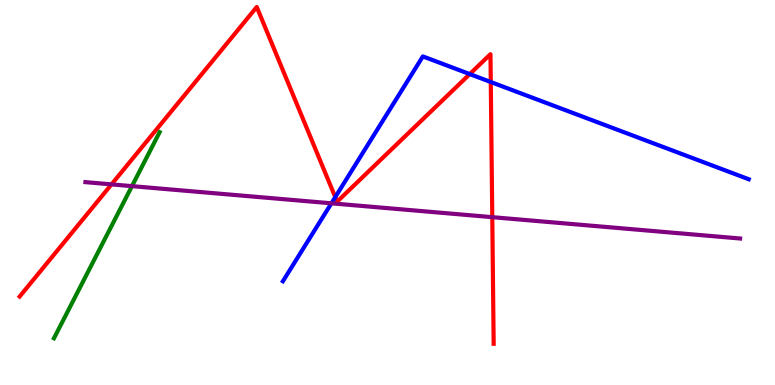[{'lines': ['blue', 'red'], 'intersections': [{'x': 4.33, 'y': 4.88}, {'x': 6.06, 'y': 8.08}, {'x': 6.33, 'y': 7.87}]}, {'lines': ['green', 'red'], 'intersections': []}, {'lines': ['purple', 'red'], 'intersections': [{'x': 1.44, 'y': 5.21}, {'x': 6.35, 'y': 4.36}]}, {'lines': ['blue', 'green'], 'intersections': []}, {'lines': ['blue', 'purple'], 'intersections': [{'x': 4.28, 'y': 4.72}]}, {'lines': ['green', 'purple'], 'intersections': [{'x': 1.7, 'y': 5.17}]}]